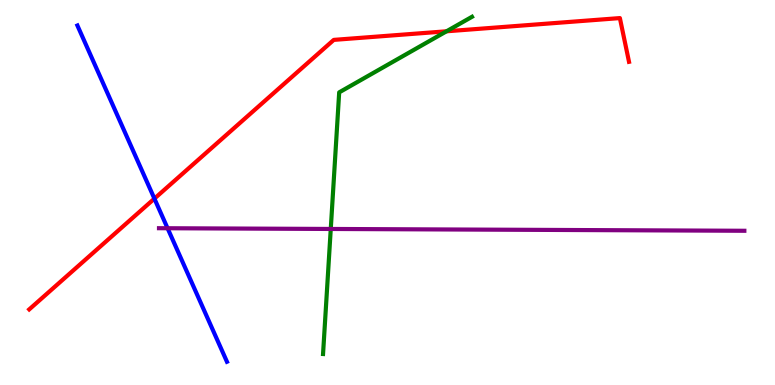[{'lines': ['blue', 'red'], 'intersections': [{'x': 1.99, 'y': 4.84}]}, {'lines': ['green', 'red'], 'intersections': [{'x': 5.76, 'y': 9.19}]}, {'lines': ['purple', 'red'], 'intersections': []}, {'lines': ['blue', 'green'], 'intersections': []}, {'lines': ['blue', 'purple'], 'intersections': [{'x': 2.16, 'y': 4.07}]}, {'lines': ['green', 'purple'], 'intersections': [{'x': 4.27, 'y': 4.05}]}]